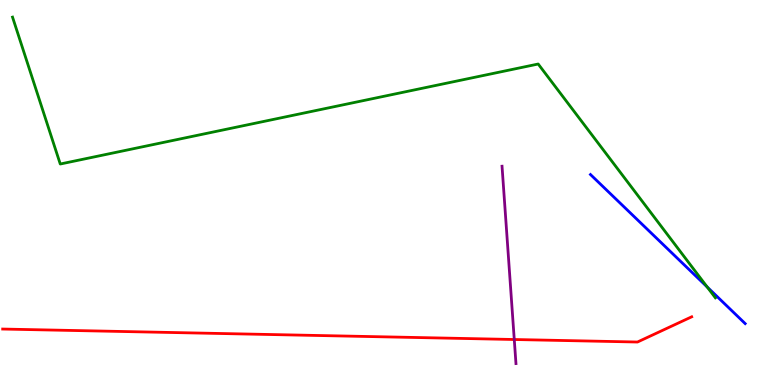[{'lines': ['blue', 'red'], 'intersections': []}, {'lines': ['green', 'red'], 'intersections': []}, {'lines': ['purple', 'red'], 'intersections': [{'x': 6.64, 'y': 1.18}]}, {'lines': ['blue', 'green'], 'intersections': [{'x': 9.12, 'y': 2.55}]}, {'lines': ['blue', 'purple'], 'intersections': []}, {'lines': ['green', 'purple'], 'intersections': []}]